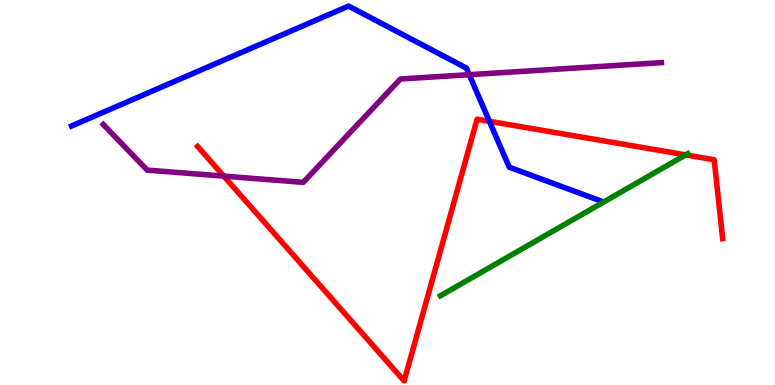[{'lines': ['blue', 'red'], 'intersections': [{'x': 6.31, 'y': 6.85}]}, {'lines': ['green', 'red'], 'intersections': [{'x': 8.85, 'y': 5.98}]}, {'lines': ['purple', 'red'], 'intersections': [{'x': 2.89, 'y': 5.43}]}, {'lines': ['blue', 'green'], 'intersections': []}, {'lines': ['blue', 'purple'], 'intersections': [{'x': 6.05, 'y': 8.06}]}, {'lines': ['green', 'purple'], 'intersections': []}]